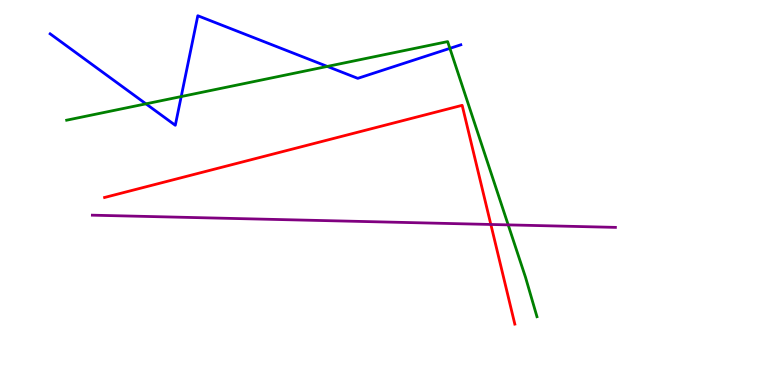[{'lines': ['blue', 'red'], 'intersections': []}, {'lines': ['green', 'red'], 'intersections': []}, {'lines': ['purple', 'red'], 'intersections': [{'x': 6.33, 'y': 4.17}]}, {'lines': ['blue', 'green'], 'intersections': [{'x': 1.88, 'y': 7.3}, {'x': 2.34, 'y': 7.49}, {'x': 4.22, 'y': 8.27}, {'x': 5.8, 'y': 8.74}]}, {'lines': ['blue', 'purple'], 'intersections': []}, {'lines': ['green', 'purple'], 'intersections': [{'x': 6.56, 'y': 4.16}]}]